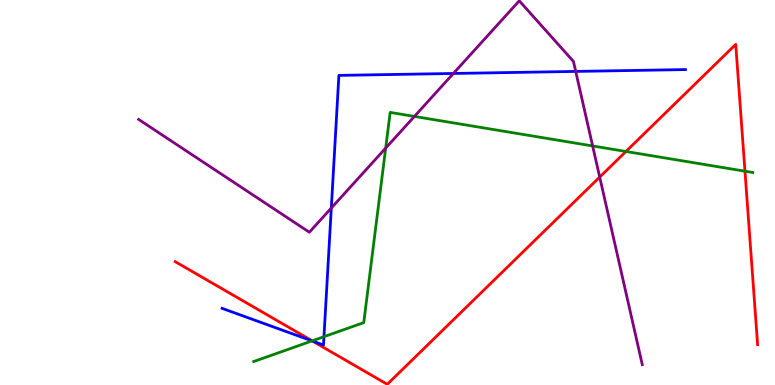[{'lines': ['blue', 'red'], 'intersections': [{'x': 4.03, 'y': 1.14}]}, {'lines': ['green', 'red'], 'intersections': [{'x': 4.03, 'y': 1.15}, {'x': 8.08, 'y': 6.07}, {'x': 9.61, 'y': 5.55}]}, {'lines': ['purple', 'red'], 'intersections': [{'x': 7.74, 'y': 5.4}]}, {'lines': ['blue', 'green'], 'intersections': [{'x': 4.03, 'y': 1.15}, {'x': 4.18, 'y': 1.25}]}, {'lines': ['blue', 'purple'], 'intersections': [{'x': 4.27, 'y': 4.6}, {'x': 5.85, 'y': 8.09}, {'x': 7.43, 'y': 8.15}]}, {'lines': ['green', 'purple'], 'intersections': [{'x': 4.98, 'y': 6.15}, {'x': 5.35, 'y': 6.98}, {'x': 7.65, 'y': 6.21}]}]